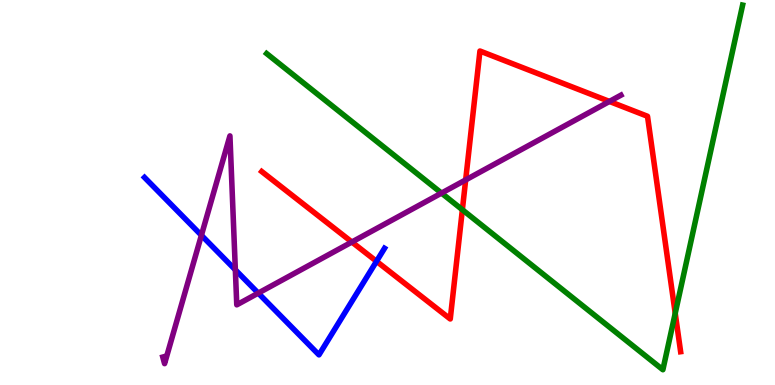[{'lines': ['blue', 'red'], 'intersections': [{'x': 4.86, 'y': 3.21}]}, {'lines': ['green', 'red'], 'intersections': [{'x': 5.97, 'y': 4.55}, {'x': 8.71, 'y': 1.86}]}, {'lines': ['purple', 'red'], 'intersections': [{'x': 4.54, 'y': 3.71}, {'x': 6.01, 'y': 5.33}, {'x': 7.86, 'y': 7.36}]}, {'lines': ['blue', 'green'], 'intersections': []}, {'lines': ['blue', 'purple'], 'intersections': [{'x': 2.6, 'y': 3.89}, {'x': 3.04, 'y': 2.99}, {'x': 3.33, 'y': 2.39}]}, {'lines': ['green', 'purple'], 'intersections': [{'x': 5.7, 'y': 4.98}]}]